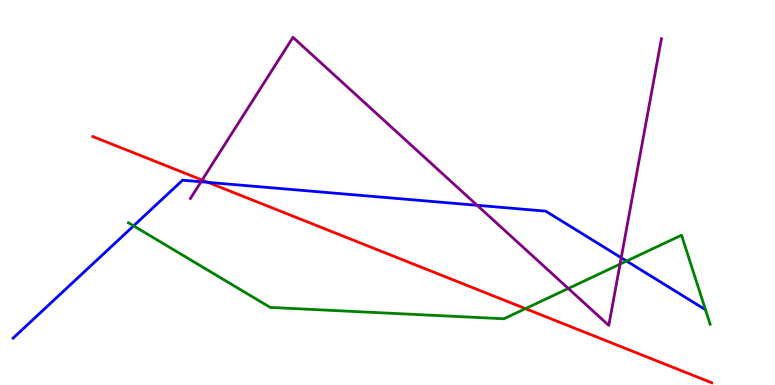[{'lines': ['blue', 'red'], 'intersections': [{'x': 2.68, 'y': 5.26}]}, {'lines': ['green', 'red'], 'intersections': [{'x': 6.78, 'y': 1.98}]}, {'lines': ['purple', 'red'], 'intersections': [{'x': 2.61, 'y': 5.32}]}, {'lines': ['blue', 'green'], 'intersections': [{'x': 1.72, 'y': 4.13}, {'x': 8.09, 'y': 3.22}]}, {'lines': ['blue', 'purple'], 'intersections': [{'x': 2.59, 'y': 5.28}, {'x': 6.16, 'y': 4.67}, {'x': 8.02, 'y': 3.31}]}, {'lines': ['green', 'purple'], 'intersections': [{'x': 7.33, 'y': 2.51}, {'x': 8.0, 'y': 3.14}]}]